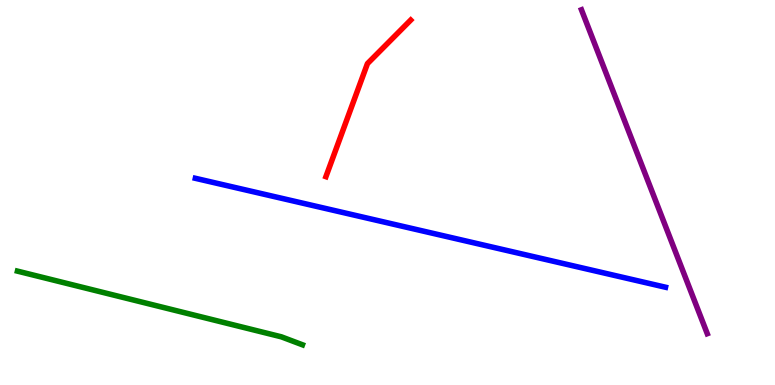[{'lines': ['blue', 'red'], 'intersections': []}, {'lines': ['green', 'red'], 'intersections': []}, {'lines': ['purple', 'red'], 'intersections': []}, {'lines': ['blue', 'green'], 'intersections': []}, {'lines': ['blue', 'purple'], 'intersections': []}, {'lines': ['green', 'purple'], 'intersections': []}]